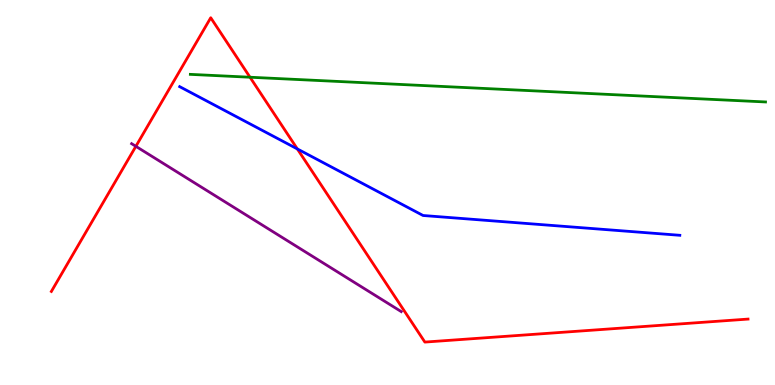[{'lines': ['blue', 'red'], 'intersections': [{'x': 3.84, 'y': 6.13}]}, {'lines': ['green', 'red'], 'intersections': [{'x': 3.23, 'y': 7.99}]}, {'lines': ['purple', 'red'], 'intersections': [{'x': 1.75, 'y': 6.2}]}, {'lines': ['blue', 'green'], 'intersections': []}, {'lines': ['blue', 'purple'], 'intersections': []}, {'lines': ['green', 'purple'], 'intersections': []}]